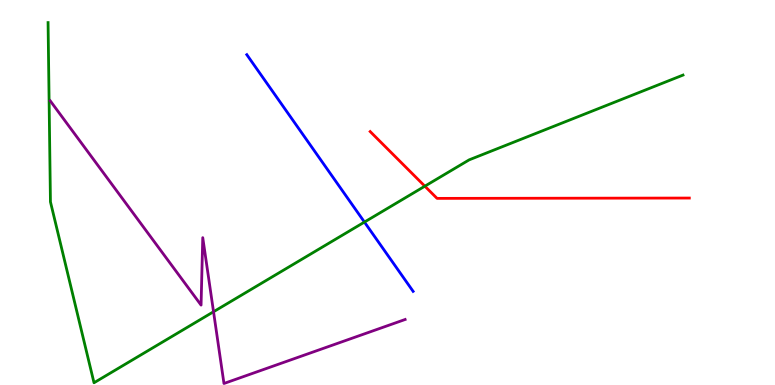[{'lines': ['blue', 'red'], 'intersections': []}, {'lines': ['green', 'red'], 'intersections': [{'x': 5.48, 'y': 5.16}]}, {'lines': ['purple', 'red'], 'intersections': []}, {'lines': ['blue', 'green'], 'intersections': [{'x': 4.7, 'y': 4.23}]}, {'lines': ['blue', 'purple'], 'intersections': []}, {'lines': ['green', 'purple'], 'intersections': [{'x': 2.76, 'y': 1.9}]}]